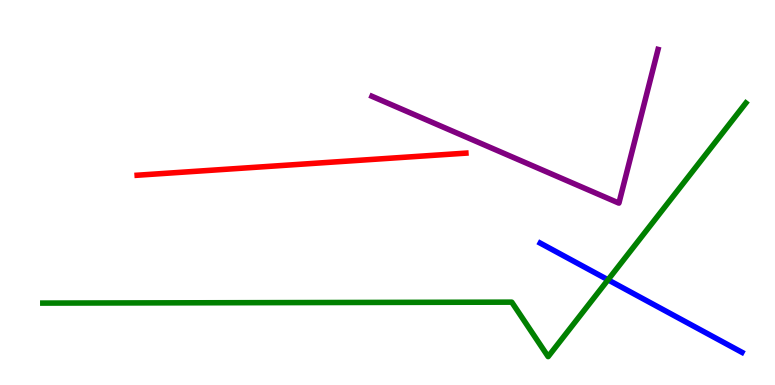[{'lines': ['blue', 'red'], 'intersections': []}, {'lines': ['green', 'red'], 'intersections': []}, {'lines': ['purple', 'red'], 'intersections': []}, {'lines': ['blue', 'green'], 'intersections': [{'x': 7.85, 'y': 2.73}]}, {'lines': ['blue', 'purple'], 'intersections': []}, {'lines': ['green', 'purple'], 'intersections': []}]